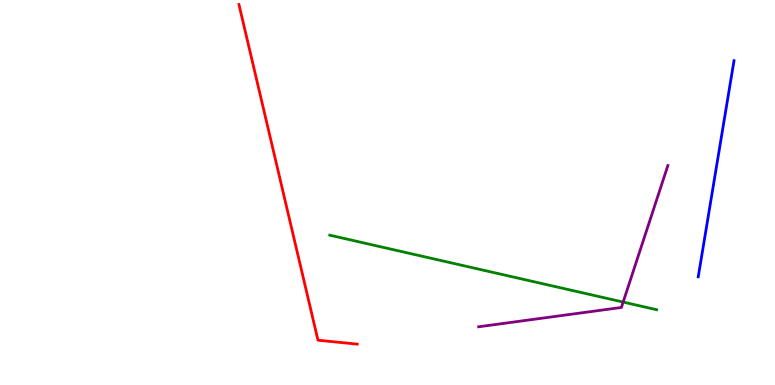[{'lines': ['blue', 'red'], 'intersections': []}, {'lines': ['green', 'red'], 'intersections': []}, {'lines': ['purple', 'red'], 'intersections': []}, {'lines': ['blue', 'green'], 'intersections': []}, {'lines': ['blue', 'purple'], 'intersections': []}, {'lines': ['green', 'purple'], 'intersections': [{'x': 8.04, 'y': 2.15}]}]